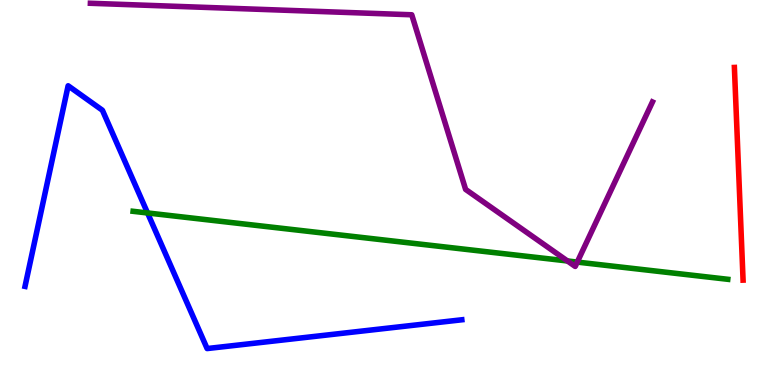[{'lines': ['blue', 'red'], 'intersections': []}, {'lines': ['green', 'red'], 'intersections': []}, {'lines': ['purple', 'red'], 'intersections': []}, {'lines': ['blue', 'green'], 'intersections': [{'x': 1.9, 'y': 4.47}]}, {'lines': ['blue', 'purple'], 'intersections': []}, {'lines': ['green', 'purple'], 'intersections': [{'x': 7.32, 'y': 3.22}, {'x': 7.45, 'y': 3.19}]}]